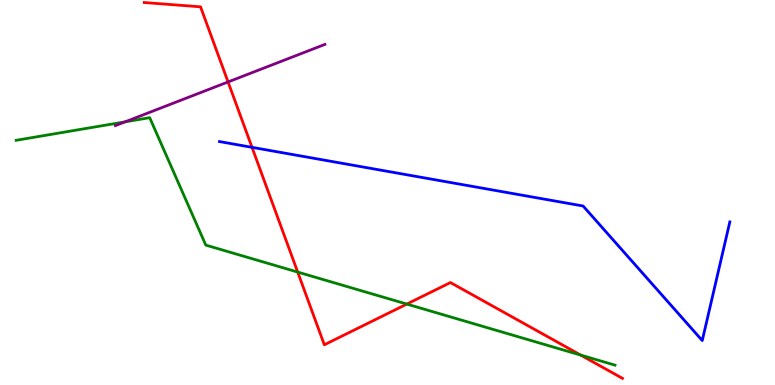[{'lines': ['blue', 'red'], 'intersections': [{'x': 3.25, 'y': 6.17}]}, {'lines': ['green', 'red'], 'intersections': [{'x': 3.84, 'y': 2.93}, {'x': 5.25, 'y': 2.1}, {'x': 7.49, 'y': 0.777}]}, {'lines': ['purple', 'red'], 'intersections': [{'x': 2.94, 'y': 7.87}]}, {'lines': ['blue', 'green'], 'intersections': []}, {'lines': ['blue', 'purple'], 'intersections': []}, {'lines': ['green', 'purple'], 'intersections': [{'x': 1.62, 'y': 6.84}]}]